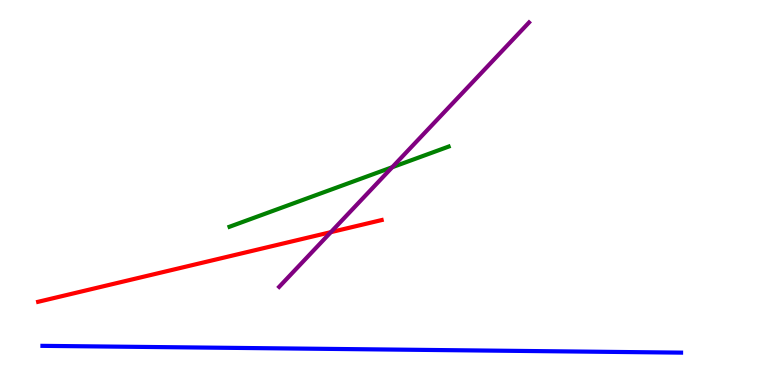[{'lines': ['blue', 'red'], 'intersections': []}, {'lines': ['green', 'red'], 'intersections': []}, {'lines': ['purple', 'red'], 'intersections': [{'x': 4.27, 'y': 3.97}]}, {'lines': ['blue', 'green'], 'intersections': []}, {'lines': ['blue', 'purple'], 'intersections': []}, {'lines': ['green', 'purple'], 'intersections': [{'x': 5.06, 'y': 5.66}]}]